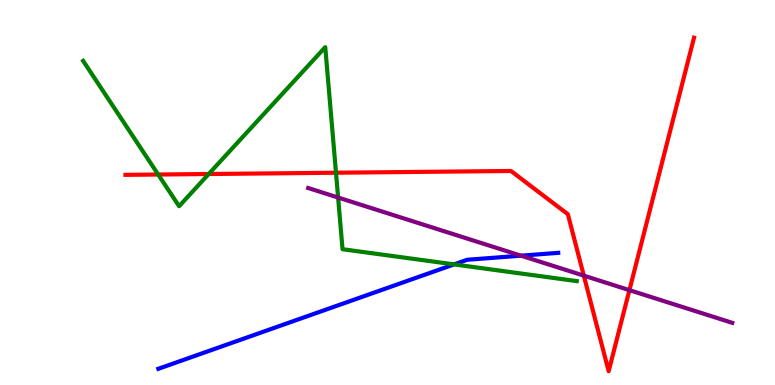[{'lines': ['blue', 'red'], 'intersections': []}, {'lines': ['green', 'red'], 'intersections': [{'x': 2.04, 'y': 5.47}, {'x': 2.69, 'y': 5.48}, {'x': 4.34, 'y': 5.51}]}, {'lines': ['purple', 'red'], 'intersections': [{'x': 7.53, 'y': 2.84}, {'x': 8.12, 'y': 2.46}]}, {'lines': ['blue', 'green'], 'intersections': [{'x': 5.86, 'y': 3.13}]}, {'lines': ['blue', 'purple'], 'intersections': [{'x': 6.72, 'y': 3.36}]}, {'lines': ['green', 'purple'], 'intersections': [{'x': 4.36, 'y': 4.87}]}]